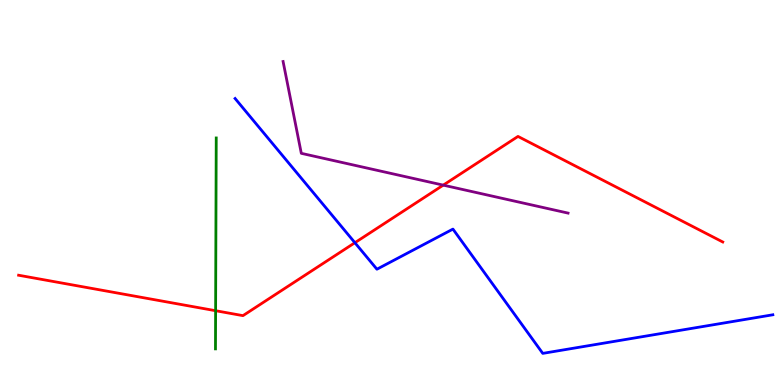[{'lines': ['blue', 'red'], 'intersections': [{'x': 4.58, 'y': 3.7}]}, {'lines': ['green', 'red'], 'intersections': [{'x': 2.78, 'y': 1.93}]}, {'lines': ['purple', 'red'], 'intersections': [{'x': 5.72, 'y': 5.19}]}, {'lines': ['blue', 'green'], 'intersections': []}, {'lines': ['blue', 'purple'], 'intersections': []}, {'lines': ['green', 'purple'], 'intersections': []}]